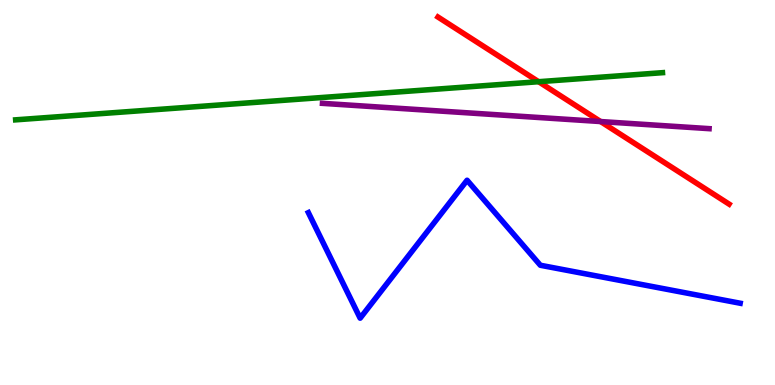[{'lines': ['blue', 'red'], 'intersections': []}, {'lines': ['green', 'red'], 'intersections': [{'x': 6.95, 'y': 7.88}]}, {'lines': ['purple', 'red'], 'intersections': [{'x': 7.75, 'y': 6.84}]}, {'lines': ['blue', 'green'], 'intersections': []}, {'lines': ['blue', 'purple'], 'intersections': []}, {'lines': ['green', 'purple'], 'intersections': []}]